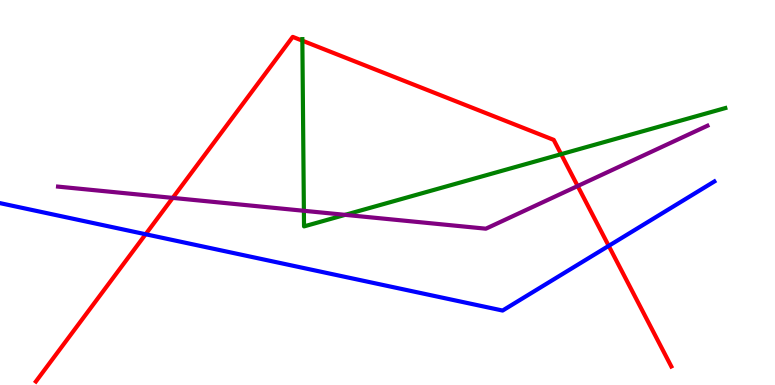[{'lines': ['blue', 'red'], 'intersections': [{'x': 1.88, 'y': 3.92}, {'x': 7.85, 'y': 3.61}]}, {'lines': ['green', 'red'], 'intersections': [{'x': 3.9, 'y': 8.94}, {'x': 7.24, 'y': 6.0}]}, {'lines': ['purple', 'red'], 'intersections': [{'x': 2.23, 'y': 4.86}, {'x': 7.45, 'y': 5.17}]}, {'lines': ['blue', 'green'], 'intersections': []}, {'lines': ['blue', 'purple'], 'intersections': []}, {'lines': ['green', 'purple'], 'intersections': [{'x': 3.92, 'y': 4.52}, {'x': 4.45, 'y': 4.42}]}]